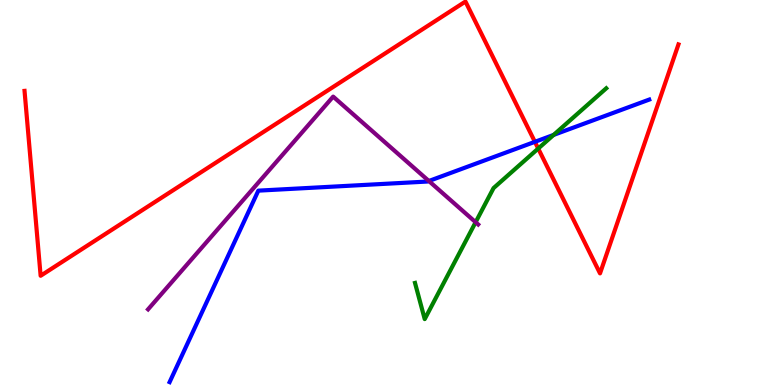[{'lines': ['blue', 'red'], 'intersections': [{'x': 6.9, 'y': 6.32}]}, {'lines': ['green', 'red'], 'intersections': [{'x': 6.94, 'y': 6.14}]}, {'lines': ['purple', 'red'], 'intersections': []}, {'lines': ['blue', 'green'], 'intersections': [{'x': 7.14, 'y': 6.5}]}, {'lines': ['blue', 'purple'], 'intersections': [{'x': 5.53, 'y': 5.3}]}, {'lines': ['green', 'purple'], 'intersections': [{'x': 6.14, 'y': 4.23}]}]